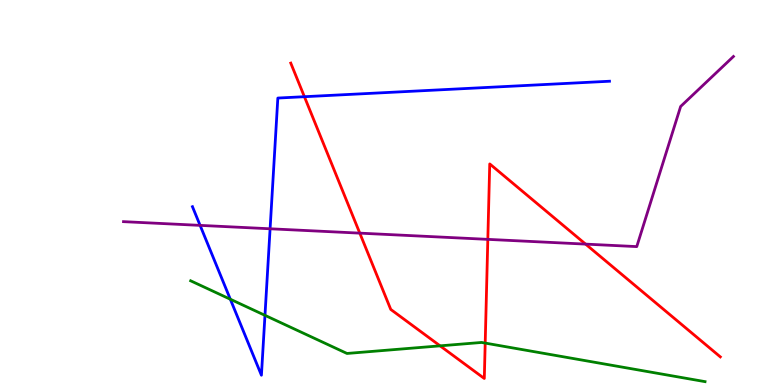[{'lines': ['blue', 'red'], 'intersections': [{'x': 3.93, 'y': 7.49}]}, {'lines': ['green', 'red'], 'intersections': [{'x': 5.68, 'y': 1.02}, {'x': 6.26, 'y': 1.09}]}, {'lines': ['purple', 'red'], 'intersections': [{'x': 4.64, 'y': 3.94}, {'x': 6.29, 'y': 3.78}, {'x': 7.56, 'y': 3.66}]}, {'lines': ['blue', 'green'], 'intersections': [{'x': 2.97, 'y': 2.23}, {'x': 3.42, 'y': 1.81}]}, {'lines': ['blue', 'purple'], 'intersections': [{'x': 2.58, 'y': 4.15}, {'x': 3.49, 'y': 4.06}]}, {'lines': ['green', 'purple'], 'intersections': []}]